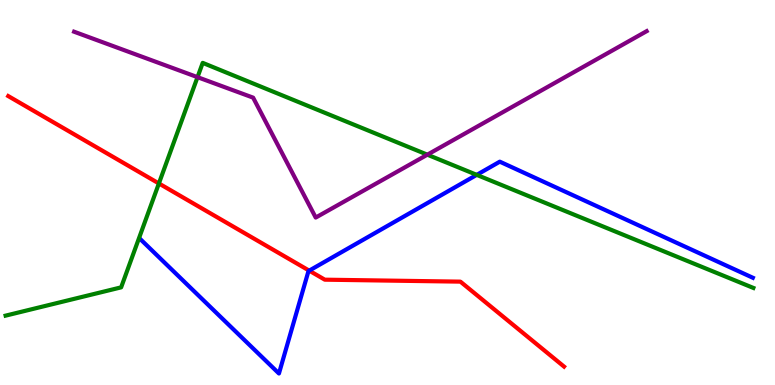[{'lines': ['blue', 'red'], 'intersections': [{'x': 3.99, 'y': 2.97}]}, {'lines': ['green', 'red'], 'intersections': [{'x': 2.05, 'y': 5.23}]}, {'lines': ['purple', 'red'], 'intersections': []}, {'lines': ['blue', 'green'], 'intersections': [{'x': 6.15, 'y': 5.46}]}, {'lines': ['blue', 'purple'], 'intersections': []}, {'lines': ['green', 'purple'], 'intersections': [{'x': 2.55, 'y': 8.0}, {'x': 5.51, 'y': 5.98}]}]